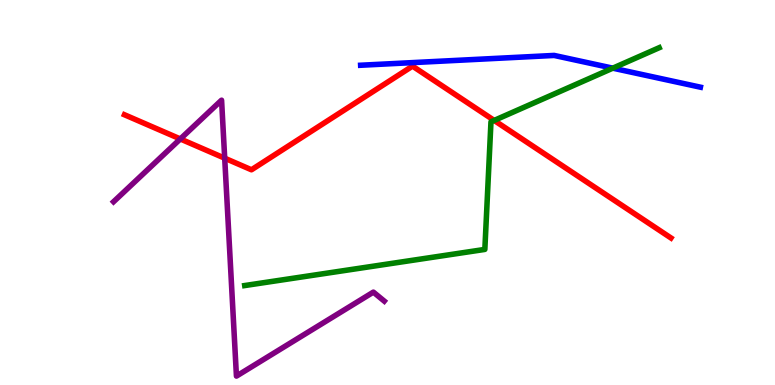[{'lines': ['blue', 'red'], 'intersections': []}, {'lines': ['green', 'red'], 'intersections': [{'x': 6.38, 'y': 6.87}]}, {'lines': ['purple', 'red'], 'intersections': [{'x': 2.33, 'y': 6.39}, {'x': 2.9, 'y': 5.89}]}, {'lines': ['blue', 'green'], 'intersections': [{'x': 7.91, 'y': 8.23}]}, {'lines': ['blue', 'purple'], 'intersections': []}, {'lines': ['green', 'purple'], 'intersections': []}]